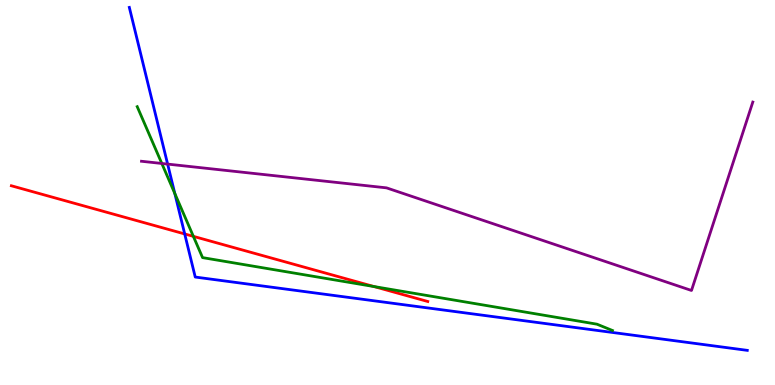[{'lines': ['blue', 'red'], 'intersections': [{'x': 2.38, 'y': 3.92}]}, {'lines': ['green', 'red'], 'intersections': [{'x': 2.5, 'y': 3.86}, {'x': 4.83, 'y': 2.56}]}, {'lines': ['purple', 'red'], 'intersections': []}, {'lines': ['blue', 'green'], 'intersections': [{'x': 2.26, 'y': 4.97}]}, {'lines': ['blue', 'purple'], 'intersections': [{'x': 2.16, 'y': 5.74}]}, {'lines': ['green', 'purple'], 'intersections': [{'x': 2.09, 'y': 5.75}]}]